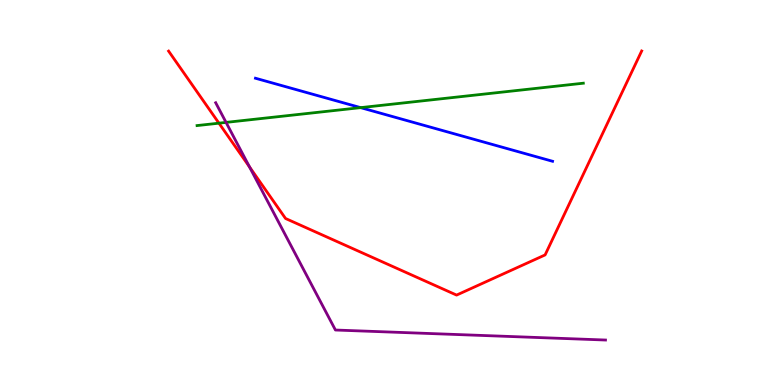[{'lines': ['blue', 'red'], 'intersections': []}, {'lines': ['green', 'red'], 'intersections': [{'x': 2.83, 'y': 6.8}]}, {'lines': ['purple', 'red'], 'intersections': [{'x': 3.22, 'y': 5.66}]}, {'lines': ['blue', 'green'], 'intersections': [{'x': 4.65, 'y': 7.2}]}, {'lines': ['blue', 'purple'], 'intersections': []}, {'lines': ['green', 'purple'], 'intersections': [{'x': 2.92, 'y': 6.82}]}]